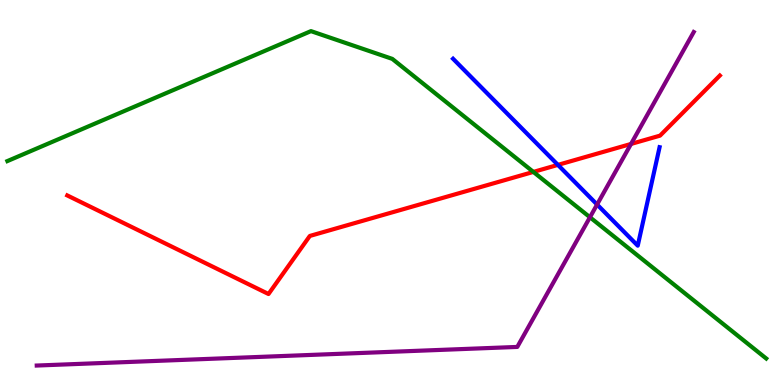[{'lines': ['blue', 'red'], 'intersections': [{'x': 7.2, 'y': 5.72}]}, {'lines': ['green', 'red'], 'intersections': [{'x': 6.88, 'y': 5.53}]}, {'lines': ['purple', 'red'], 'intersections': [{'x': 8.14, 'y': 6.26}]}, {'lines': ['blue', 'green'], 'intersections': []}, {'lines': ['blue', 'purple'], 'intersections': [{'x': 7.7, 'y': 4.69}]}, {'lines': ['green', 'purple'], 'intersections': [{'x': 7.61, 'y': 4.36}]}]